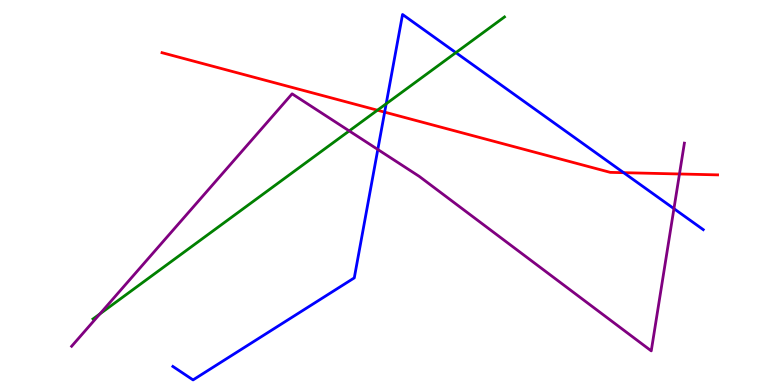[{'lines': ['blue', 'red'], 'intersections': [{'x': 4.96, 'y': 7.09}, {'x': 8.05, 'y': 5.51}]}, {'lines': ['green', 'red'], 'intersections': [{'x': 4.87, 'y': 7.14}]}, {'lines': ['purple', 'red'], 'intersections': [{'x': 8.77, 'y': 5.48}]}, {'lines': ['blue', 'green'], 'intersections': [{'x': 4.98, 'y': 7.3}, {'x': 5.88, 'y': 8.63}]}, {'lines': ['blue', 'purple'], 'intersections': [{'x': 4.87, 'y': 6.12}, {'x': 8.7, 'y': 4.58}]}, {'lines': ['green', 'purple'], 'intersections': [{'x': 1.29, 'y': 1.85}, {'x': 4.51, 'y': 6.6}]}]